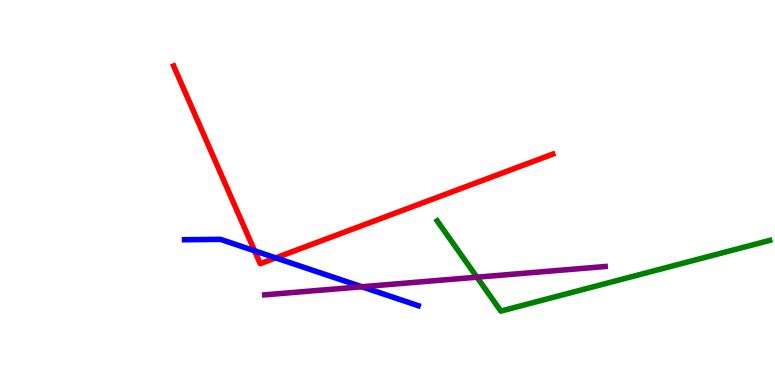[{'lines': ['blue', 'red'], 'intersections': [{'x': 3.29, 'y': 3.49}, {'x': 3.56, 'y': 3.3}]}, {'lines': ['green', 'red'], 'intersections': []}, {'lines': ['purple', 'red'], 'intersections': []}, {'lines': ['blue', 'green'], 'intersections': []}, {'lines': ['blue', 'purple'], 'intersections': [{'x': 4.67, 'y': 2.55}]}, {'lines': ['green', 'purple'], 'intersections': [{'x': 6.15, 'y': 2.8}]}]